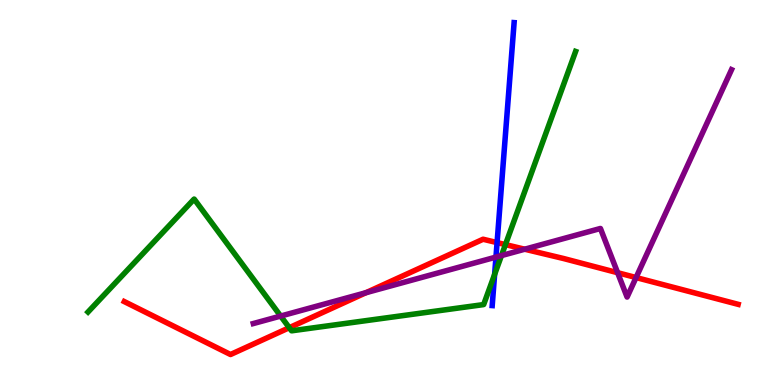[{'lines': ['blue', 'red'], 'intersections': [{'x': 6.41, 'y': 3.7}]}, {'lines': ['green', 'red'], 'intersections': [{'x': 3.73, 'y': 1.49}, {'x': 6.52, 'y': 3.65}]}, {'lines': ['purple', 'red'], 'intersections': [{'x': 4.72, 'y': 2.4}, {'x': 6.77, 'y': 3.53}, {'x': 7.97, 'y': 2.92}, {'x': 8.21, 'y': 2.79}]}, {'lines': ['blue', 'green'], 'intersections': [{'x': 6.38, 'y': 2.87}]}, {'lines': ['blue', 'purple'], 'intersections': [{'x': 6.4, 'y': 3.32}]}, {'lines': ['green', 'purple'], 'intersections': [{'x': 3.62, 'y': 1.79}, {'x': 6.47, 'y': 3.36}]}]